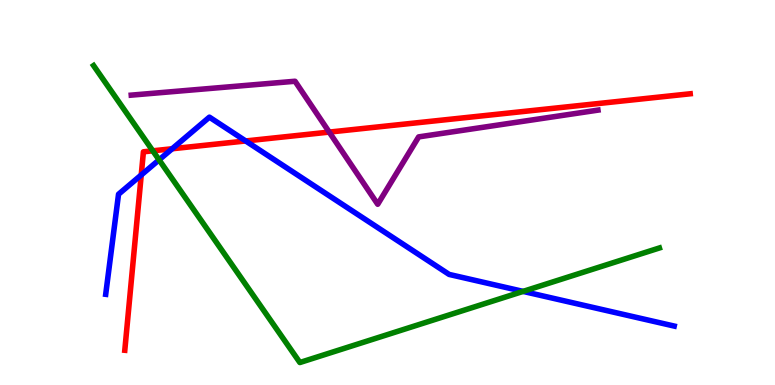[{'lines': ['blue', 'red'], 'intersections': [{'x': 1.82, 'y': 5.46}, {'x': 2.22, 'y': 6.14}, {'x': 3.17, 'y': 6.34}]}, {'lines': ['green', 'red'], 'intersections': [{'x': 1.97, 'y': 6.08}]}, {'lines': ['purple', 'red'], 'intersections': [{'x': 4.25, 'y': 6.57}]}, {'lines': ['blue', 'green'], 'intersections': [{'x': 2.05, 'y': 5.85}, {'x': 6.75, 'y': 2.43}]}, {'lines': ['blue', 'purple'], 'intersections': []}, {'lines': ['green', 'purple'], 'intersections': []}]